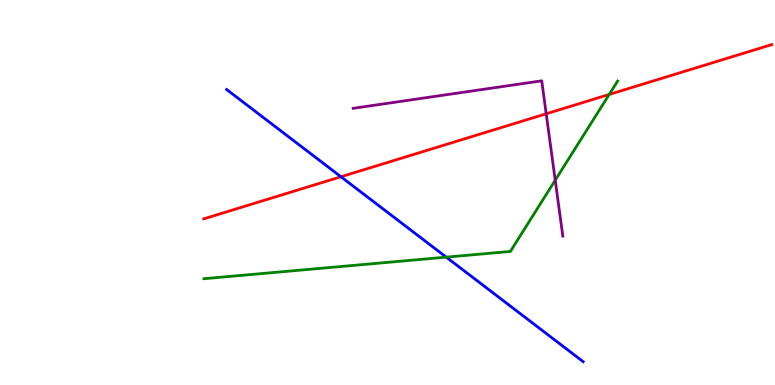[{'lines': ['blue', 'red'], 'intersections': [{'x': 4.4, 'y': 5.41}]}, {'lines': ['green', 'red'], 'intersections': [{'x': 7.86, 'y': 7.55}]}, {'lines': ['purple', 'red'], 'intersections': [{'x': 7.05, 'y': 7.04}]}, {'lines': ['blue', 'green'], 'intersections': [{'x': 5.76, 'y': 3.32}]}, {'lines': ['blue', 'purple'], 'intersections': []}, {'lines': ['green', 'purple'], 'intersections': [{'x': 7.16, 'y': 5.32}]}]